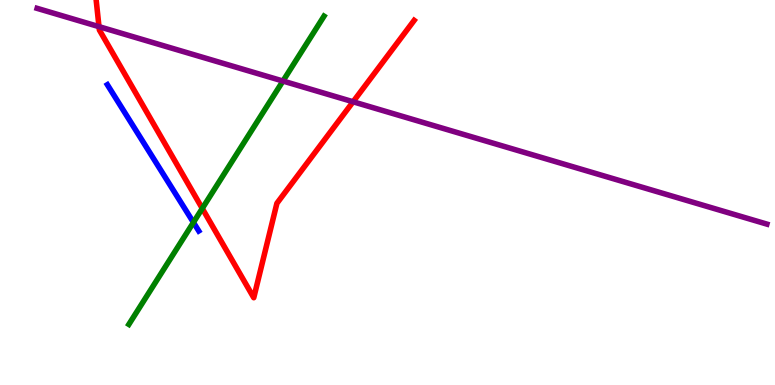[{'lines': ['blue', 'red'], 'intersections': []}, {'lines': ['green', 'red'], 'intersections': [{'x': 2.61, 'y': 4.59}]}, {'lines': ['purple', 'red'], 'intersections': [{'x': 1.28, 'y': 9.31}, {'x': 4.56, 'y': 7.36}]}, {'lines': ['blue', 'green'], 'intersections': [{'x': 2.5, 'y': 4.22}]}, {'lines': ['blue', 'purple'], 'intersections': []}, {'lines': ['green', 'purple'], 'intersections': [{'x': 3.65, 'y': 7.9}]}]